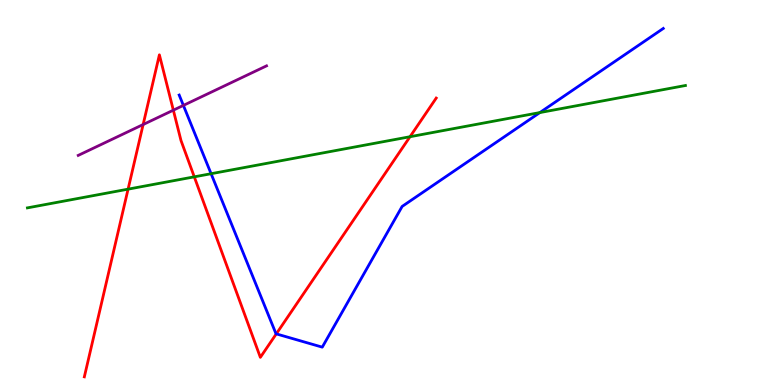[{'lines': ['blue', 'red'], 'intersections': [{'x': 3.56, 'y': 1.33}]}, {'lines': ['green', 'red'], 'intersections': [{'x': 1.65, 'y': 5.09}, {'x': 2.51, 'y': 5.41}, {'x': 5.29, 'y': 6.45}]}, {'lines': ['purple', 'red'], 'intersections': [{'x': 1.85, 'y': 6.77}, {'x': 2.24, 'y': 7.14}]}, {'lines': ['blue', 'green'], 'intersections': [{'x': 2.72, 'y': 5.49}, {'x': 6.97, 'y': 7.08}]}, {'lines': ['blue', 'purple'], 'intersections': [{'x': 2.37, 'y': 7.26}]}, {'lines': ['green', 'purple'], 'intersections': []}]